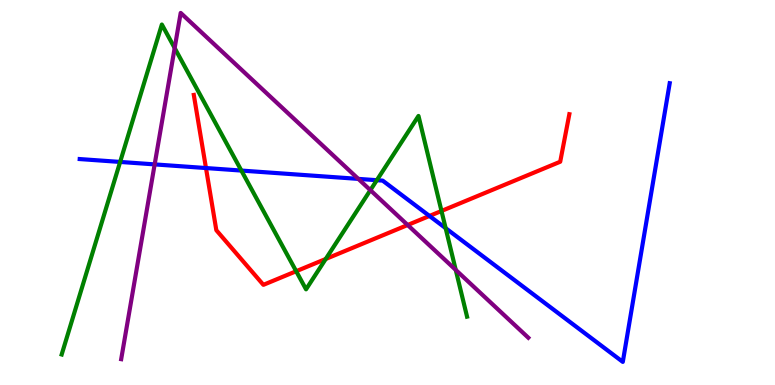[{'lines': ['blue', 'red'], 'intersections': [{'x': 2.66, 'y': 5.64}, {'x': 5.54, 'y': 4.39}]}, {'lines': ['green', 'red'], 'intersections': [{'x': 3.82, 'y': 2.96}, {'x': 4.2, 'y': 3.27}, {'x': 5.7, 'y': 4.52}]}, {'lines': ['purple', 'red'], 'intersections': [{'x': 5.26, 'y': 4.16}]}, {'lines': ['blue', 'green'], 'intersections': [{'x': 1.55, 'y': 5.79}, {'x': 3.11, 'y': 5.57}, {'x': 4.86, 'y': 5.32}, {'x': 5.75, 'y': 4.07}]}, {'lines': ['blue', 'purple'], 'intersections': [{'x': 2.0, 'y': 5.73}, {'x': 4.62, 'y': 5.35}]}, {'lines': ['green', 'purple'], 'intersections': [{'x': 2.25, 'y': 8.75}, {'x': 4.78, 'y': 5.06}, {'x': 5.88, 'y': 2.99}]}]